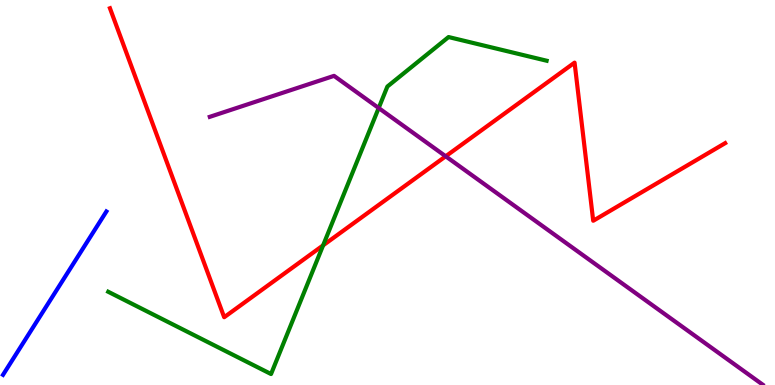[{'lines': ['blue', 'red'], 'intersections': []}, {'lines': ['green', 'red'], 'intersections': [{'x': 4.17, 'y': 3.63}]}, {'lines': ['purple', 'red'], 'intersections': [{'x': 5.75, 'y': 5.94}]}, {'lines': ['blue', 'green'], 'intersections': []}, {'lines': ['blue', 'purple'], 'intersections': []}, {'lines': ['green', 'purple'], 'intersections': [{'x': 4.89, 'y': 7.19}]}]